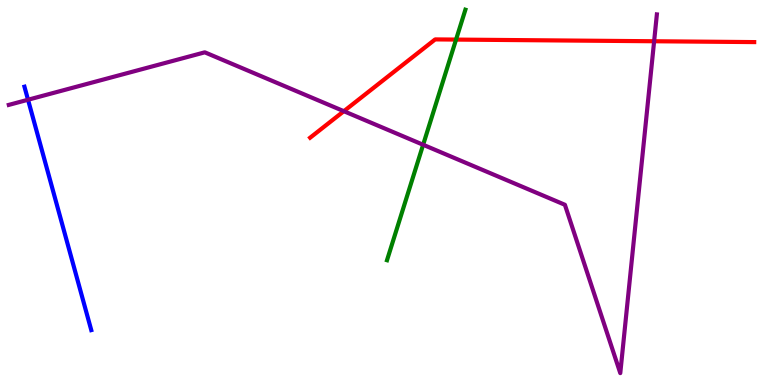[{'lines': ['blue', 'red'], 'intersections': []}, {'lines': ['green', 'red'], 'intersections': [{'x': 5.88, 'y': 8.97}]}, {'lines': ['purple', 'red'], 'intersections': [{'x': 4.44, 'y': 7.11}, {'x': 8.44, 'y': 8.93}]}, {'lines': ['blue', 'green'], 'intersections': []}, {'lines': ['blue', 'purple'], 'intersections': [{'x': 0.362, 'y': 7.41}]}, {'lines': ['green', 'purple'], 'intersections': [{'x': 5.46, 'y': 6.24}]}]